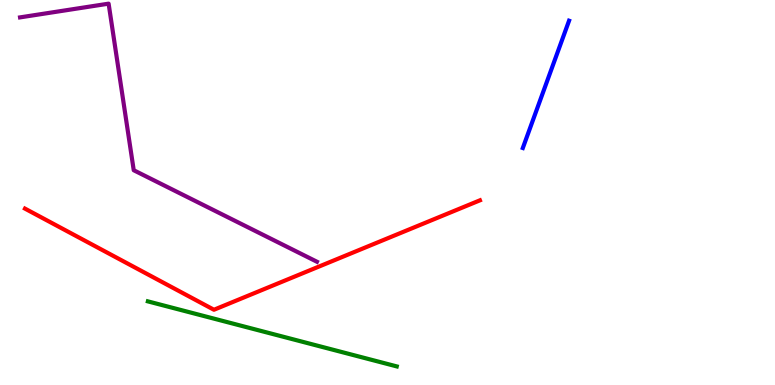[{'lines': ['blue', 'red'], 'intersections': []}, {'lines': ['green', 'red'], 'intersections': []}, {'lines': ['purple', 'red'], 'intersections': []}, {'lines': ['blue', 'green'], 'intersections': []}, {'lines': ['blue', 'purple'], 'intersections': []}, {'lines': ['green', 'purple'], 'intersections': []}]